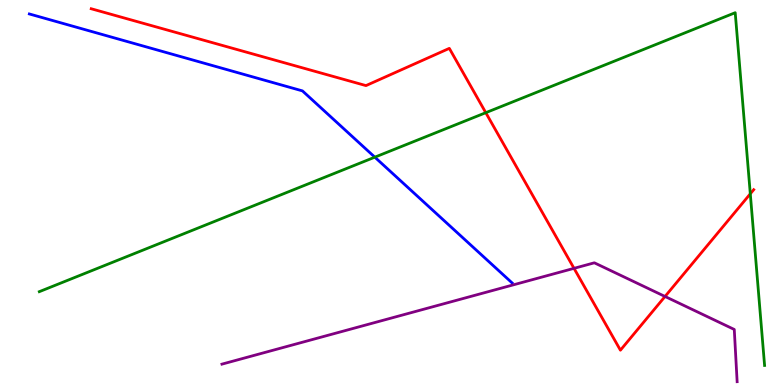[{'lines': ['blue', 'red'], 'intersections': []}, {'lines': ['green', 'red'], 'intersections': [{'x': 6.27, 'y': 7.07}, {'x': 9.68, 'y': 4.97}]}, {'lines': ['purple', 'red'], 'intersections': [{'x': 7.41, 'y': 3.03}, {'x': 8.58, 'y': 2.3}]}, {'lines': ['blue', 'green'], 'intersections': [{'x': 4.84, 'y': 5.92}]}, {'lines': ['blue', 'purple'], 'intersections': []}, {'lines': ['green', 'purple'], 'intersections': []}]